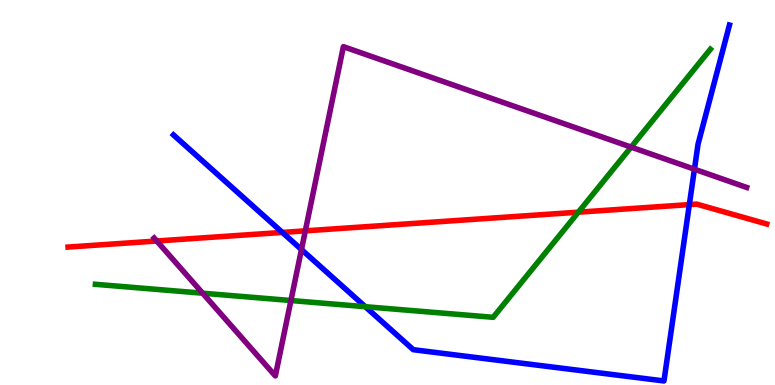[{'lines': ['blue', 'red'], 'intersections': [{'x': 3.64, 'y': 3.96}, {'x': 8.89, 'y': 4.69}]}, {'lines': ['green', 'red'], 'intersections': [{'x': 7.46, 'y': 4.49}]}, {'lines': ['purple', 'red'], 'intersections': [{'x': 2.02, 'y': 3.74}, {'x': 3.94, 'y': 4.0}]}, {'lines': ['blue', 'green'], 'intersections': [{'x': 4.71, 'y': 2.03}]}, {'lines': ['blue', 'purple'], 'intersections': [{'x': 3.89, 'y': 3.52}, {'x': 8.96, 'y': 5.6}]}, {'lines': ['green', 'purple'], 'intersections': [{'x': 2.61, 'y': 2.38}, {'x': 3.75, 'y': 2.19}, {'x': 8.14, 'y': 6.18}]}]